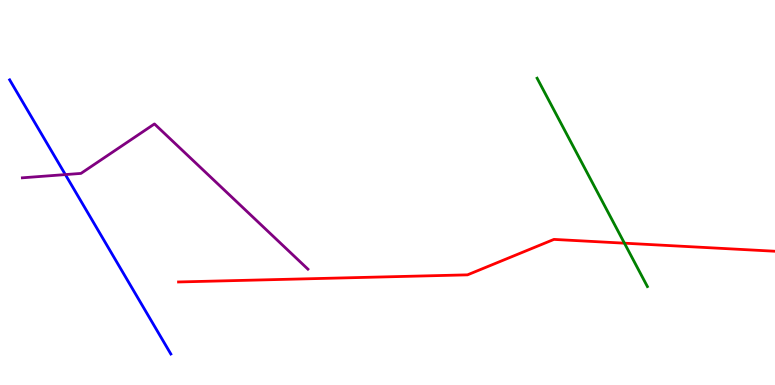[{'lines': ['blue', 'red'], 'intersections': []}, {'lines': ['green', 'red'], 'intersections': [{'x': 8.06, 'y': 3.68}]}, {'lines': ['purple', 'red'], 'intersections': []}, {'lines': ['blue', 'green'], 'intersections': []}, {'lines': ['blue', 'purple'], 'intersections': [{'x': 0.843, 'y': 5.47}]}, {'lines': ['green', 'purple'], 'intersections': []}]